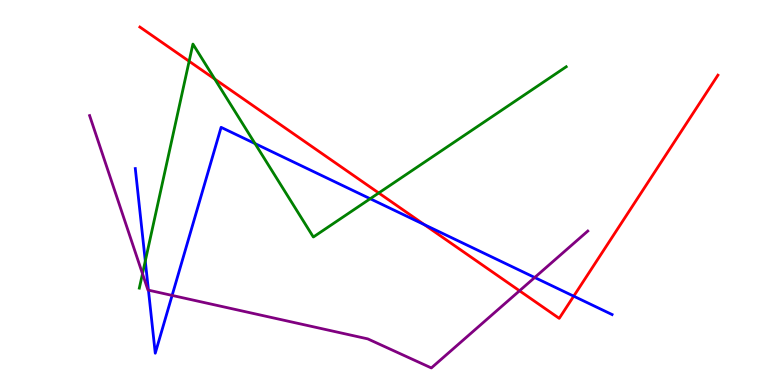[{'lines': ['blue', 'red'], 'intersections': [{'x': 5.48, 'y': 4.17}, {'x': 7.4, 'y': 2.31}]}, {'lines': ['green', 'red'], 'intersections': [{'x': 2.44, 'y': 8.41}, {'x': 2.77, 'y': 7.95}, {'x': 4.89, 'y': 4.99}]}, {'lines': ['purple', 'red'], 'intersections': [{'x': 6.7, 'y': 2.45}]}, {'lines': ['blue', 'green'], 'intersections': [{'x': 1.87, 'y': 3.22}, {'x': 3.29, 'y': 6.27}, {'x': 4.78, 'y': 4.84}]}, {'lines': ['blue', 'purple'], 'intersections': [{'x': 1.92, 'y': 2.46}, {'x': 2.22, 'y': 2.33}, {'x': 6.9, 'y': 2.79}]}, {'lines': ['green', 'purple'], 'intersections': [{'x': 1.84, 'y': 2.89}]}]